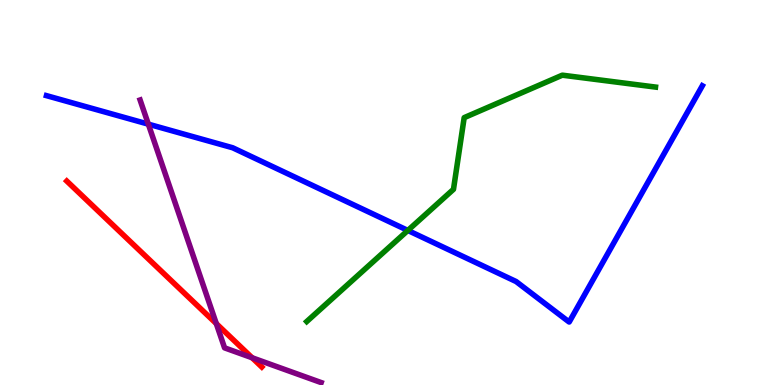[{'lines': ['blue', 'red'], 'intersections': []}, {'lines': ['green', 'red'], 'intersections': []}, {'lines': ['purple', 'red'], 'intersections': [{'x': 2.79, 'y': 1.59}, {'x': 3.25, 'y': 0.708}]}, {'lines': ['blue', 'green'], 'intersections': [{'x': 5.26, 'y': 4.01}]}, {'lines': ['blue', 'purple'], 'intersections': [{'x': 1.91, 'y': 6.78}]}, {'lines': ['green', 'purple'], 'intersections': []}]